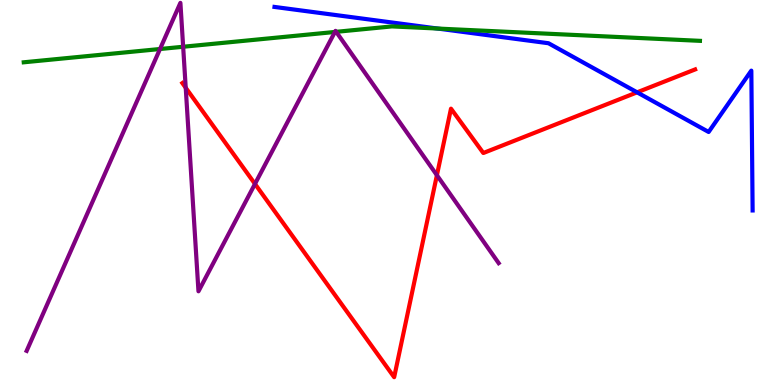[{'lines': ['blue', 'red'], 'intersections': [{'x': 8.22, 'y': 7.6}]}, {'lines': ['green', 'red'], 'intersections': []}, {'lines': ['purple', 'red'], 'intersections': [{'x': 2.4, 'y': 7.72}, {'x': 3.29, 'y': 5.22}, {'x': 5.64, 'y': 5.45}]}, {'lines': ['blue', 'green'], 'intersections': [{'x': 5.65, 'y': 9.26}]}, {'lines': ['blue', 'purple'], 'intersections': []}, {'lines': ['green', 'purple'], 'intersections': [{'x': 2.06, 'y': 8.73}, {'x': 2.36, 'y': 8.79}, {'x': 4.32, 'y': 9.17}, {'x': 4.34, 'y': 9.17}]}]